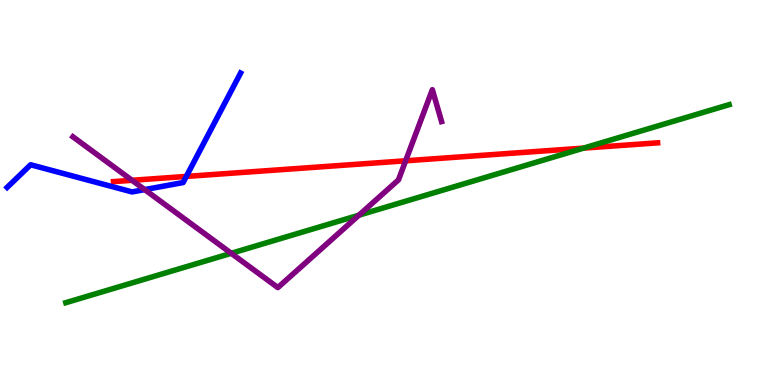[{'lines': ['blue', 'red'], 'intersections': [{'x': 2.4, 'y': 5.42}]}, {'lines': ['green', 'red'], 'intersections': [{'x': 7.53, 'y': 6.15}]}, {'lines': ['purple', 'red'], 'intersections': [{'x': 1.7, 'y': 5.32}, {'x': 5.23, 'y': 5.82}]}, {'lines': ['blue', 'green'], 'intersections': []}, {'lines': ['blue', 'purple'], 'intersections': [{'x': 1.87, 'y': 5.08}]}, {'lines': ['green', 'purple'], 'intersections': [{'x': 2.98, 'y': 3.42}, {'x': 4.63, 'y': 4.41}]}]